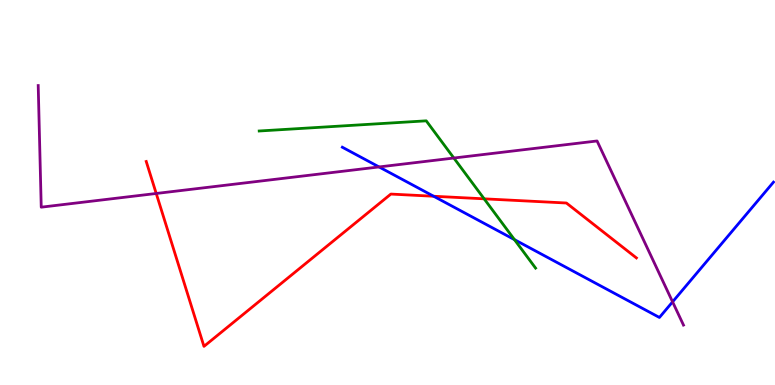[{'lines': ['blue', 'red'], 'intersections': [{'x': 5.6, 'y': 4.9}]}, {'lines': ['green', 'red'], 'intersections': [{'x': 6.25, 'y': 4.84}]}, {'lines': ['purple', 'red'], 'intersections': [{'x': 2.02, 'y': 4.97}]}, {'lines': ['blue', 'green'], 'intersections': [{'x': 6.64, 'y': 3.78}]}, {'lines': ['blue', 'purple'], 'intersections': [{'x': 4.89, 'y': 5.66}, {'x': 8.68, 'y': 2.16}]}, {'lines': ['green', 'purple'], 'intersections': [{'x': 5.86, 'y': 5.9}]}]